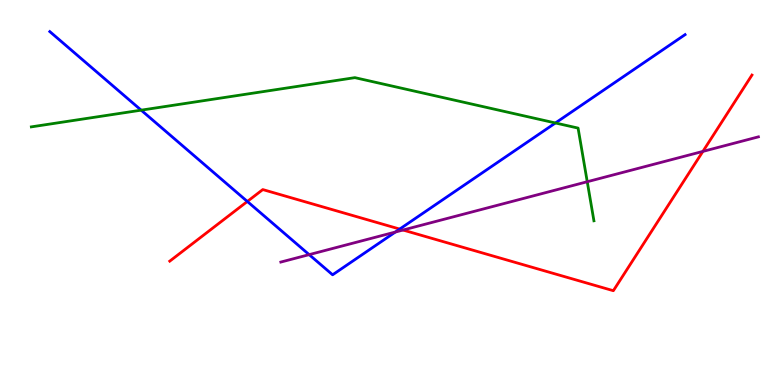[{'lines': ['blue', 'red'], 'intersections': [{'x': 3.19, 'y': 4.77}, {'x': 5.16, 'y': 4.05}]}, {'lines': ['green', 'red'], 'intersections': []}, {'lines': ['purple', 'red'], 'intersections': [{'x': 5.2, 'y': 4.03}, {'x': 9.07, 'y': 6.07}]}, {'lines': ['blue', 'green'], 'intersections': [{'x': 1.82, 'y': 7.14}, {'x': 7.17, 'y': 6.81}]}, {'lines': ['blue', 'purple'], 'intersections': [{'x': 3.99, 'y': 3.39}, {'x': 5.1, 'y': 3.97}]}, {'lines': ['green', 'purple'], 'intersections': [{'x': 7.58, 'y': 5.28}]}]